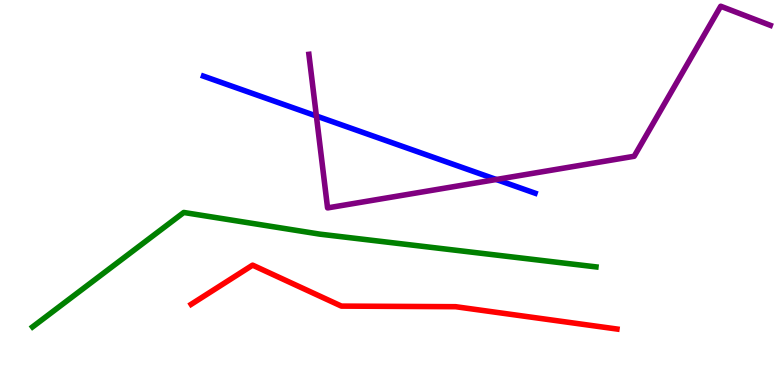[{'lines': ['blue', 'red'], 'intersections': []}, {'lines': ['green', 'red'], 'intersections': []}, {'lines': ['purple', 'red'], 'intersections': []}, {'lines': ['blue', 'green'], 'intersections': []}, {'lines': ['blue', 'purple'], 'intersections': [{'x': 4.08, 'y': 6.99}, {'x': 6.4, 'y': 5.34}]}, {'lines': ['green', 'purple'], 'intersections': []}]